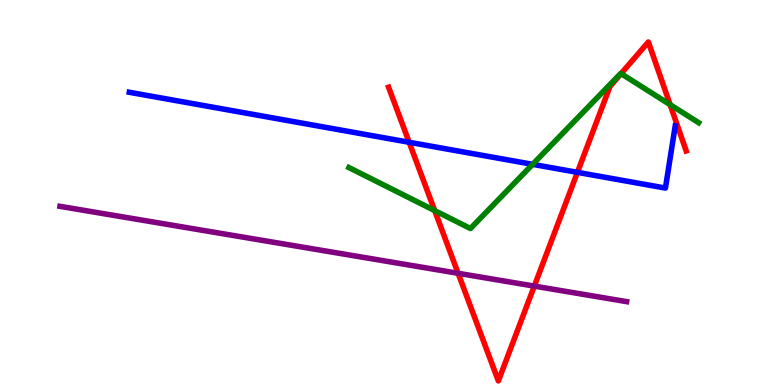[{'lines': ['blue', 'red'], 'intersections': [{'x': 5.28, 'y': 6.3}, {'x': 7.45, 'y': 5.52}]}, {'lines': ['green', 'red'], 'intersections': [{'x': 5.61, 'y': 4.53}, {'x': 8.01, 'y': 8.09}, {'x': 8.65, 'y': 7.28}]}, {'lines': ['purple', 'red'], 'intersections': [{'x': 5.91, 'y': 2.9}, {'x': 6.89, 'y': 2.57}]}, {'lines': ['blue', 'green'], 'intersections': [{'x': 6.87, 'y': 5.73}]}, {'lines': ['blue', 'purple'], 'intersections': []}, {'lines': ['green', 'purple'], 'intersections': []}]